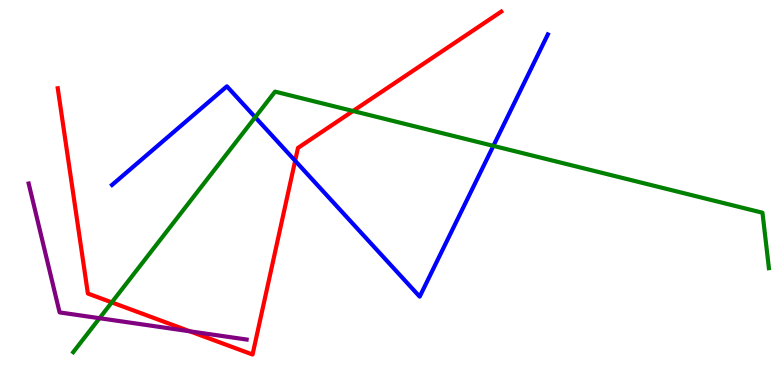[{'lines': ['blue', 'red'], 'intersections': [{'x': 3.81, 'y': 5.82}]}, {'lines': ['green', 'red'], 'intersections': [{'x': 1.44, 'y': 2.15}, {'x': 4.56, 'y': 7.12}]}, {'lines': ['purple', 'red'], 'intersections': [{'x': 2.45, 'y': 1.39}]}, {'lines': ['blue', 'green'], 'intersections': [{'x': 3.29, 'y': 6.96}, {'x': 6.37, 'y': 6.21}]}, {'lines': ['blue', 'purple'], 'intersections': []}, {'lines': ['green', 'purple'], 'intersections': [{'x': 1.28, 'y': 1.73}]}]